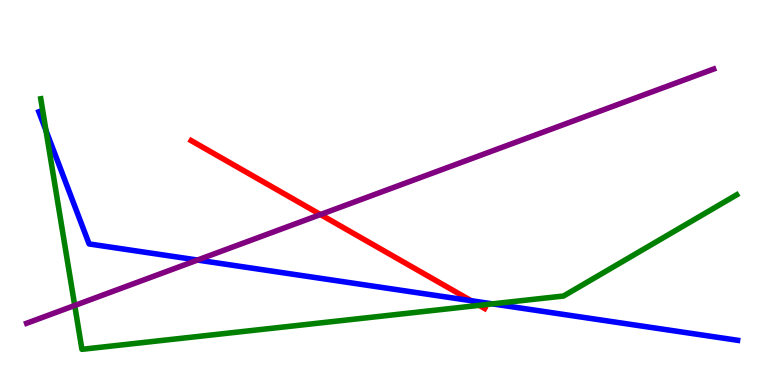[{'lines': ['blue', 'red'], 'intersections': [{'x': 6.08, 'y': 2.19}]}, {'lines': ['green', 'red'], 'intersections': [{'x': 6.18, 'y': 2.07}]}, {'lines': ['purple', 'red'], 'intersections': [{'x': 4.13, 'y': 4.43}]}, {'lines': ['blue', 'green'], 'intersections': [{'x': 0.593, 'y': 6.61}, {'x': 6.35, 'y': 2.11}]}, {'lines': ['blue', 'purple'], 'intersections': [{'x': 2.55, 'y': 3.25}]}, {'lines': ['green', 'purple'], 'intersections': [{'x': 0.964, 'y': 2.07}]}]